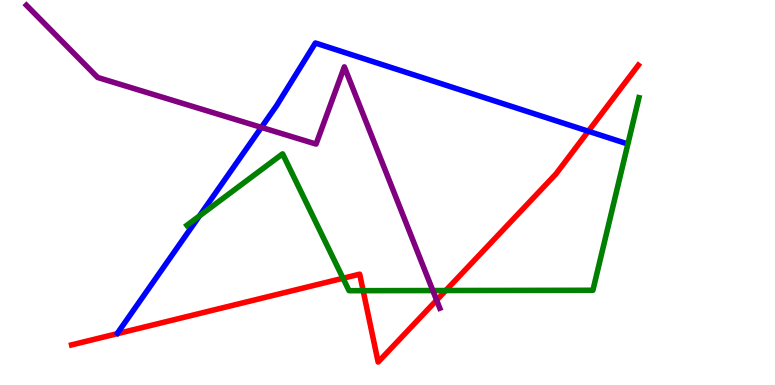[{'lines': ['blue', 'red'], 'intersections': [{'x': 7.59, 'y': 6.59}]}, {'lines': ['green', 'red'], 'intersections': [{'x': 4.43, 'y': 2.77}, {'x': 4.69, 'y': 2.45}, {'x': 5.75, 'y': 2.45}]}, {'lines': ['purple', 'red'], 'intersections': [{'x': 5.63, 'y': 2.2}]}, {'lines': ['blue', 'green'], 'intersections': [{'x': 2.57, 'y': 4.39}]}, {'lines': ['blue', 'purple'], 'intersections': [{'x': 3.37, 'y': 6.69}]}, {'lines': ['green', 'purple'], 'intersections': [{'x': 5.58, 'y': 2.45}]}]